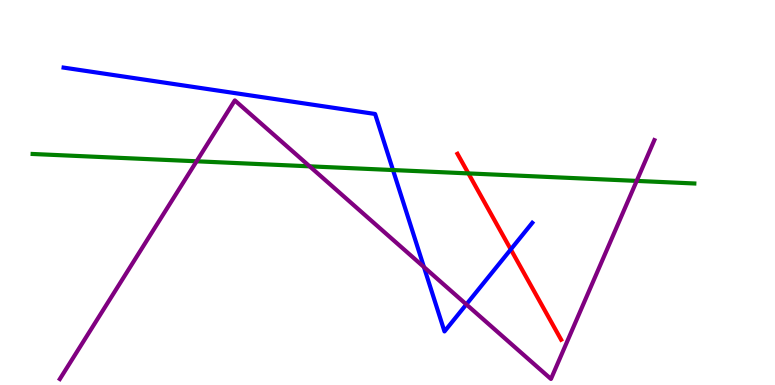[{'lines': ['blue', 'red'], 'intersections': [{'x': 6.59, 'y': 3.52}]}, {'lines': ['green', 'red'], 'intersections': [{'x': 6.04, 'y': 5.5}]}, {'lines': ['purple', 'red'], 'intersections': []}, {'lines': ['blue', 'green'], 'intersections': [{'x': 5.07, 'y': 5.58}]}, {'lines': ['blue', 'purple'], 'intersections': [{'x': 5.47, 'y': 3.06}, {'x': 6.02, 'y': 2.09}]}, {'lines': ['green', 'purple'], 'intersections': [{'x': 2.54, 'y': 5.81}, {'x': 4.0, 'y': 5.68}, {'x': 8.22, 'y': 5.3}]}]